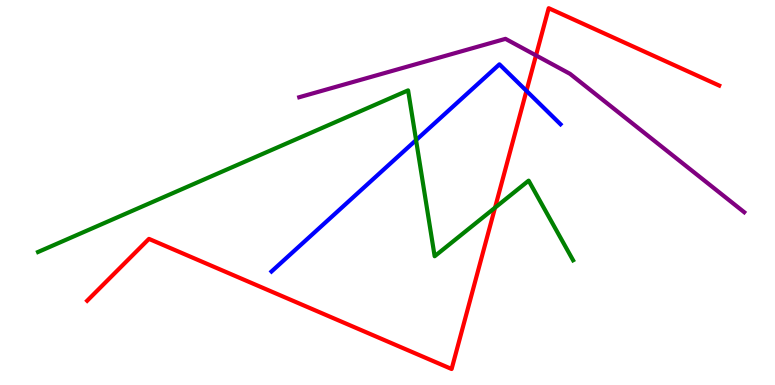[{'lines': ['blue', 'red'], 'intersections': [{'x': 6.79, 'y': 7.64}]}, {'lines': ['green', 'red'], 'intersections': [{'x': 6.39, 'y': 4.61}]}, {'lines': ['purple', 'red'], 'intersections': [{'x': 6.92, 'y': 8.56}]}, {'lines': ['blue', 'green'], 'intersections': [{'x': 5.37, 'y': 6.36}]}, {'lines': ['blue', 'purple'], 'intersections': []}, {'lines': ['green', 'purple'], 'intersections': []}]